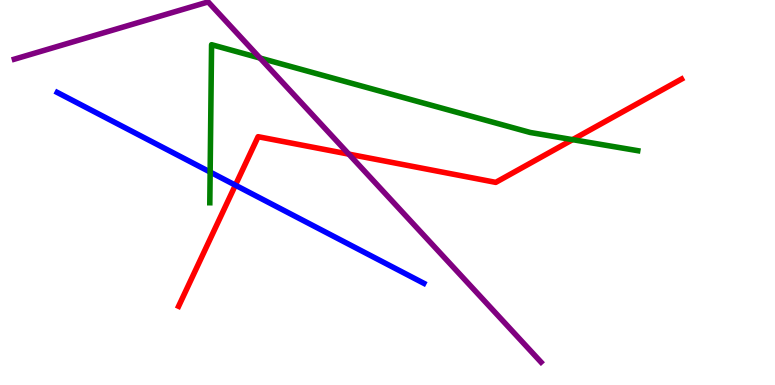[{'lines': ['blue', 'red'], 'intersections': [{'x': 3.04, 'y': 5.19}]}, {'lines': ['green', 'red'], 'intersections': [{'x': 7.39, 'y': 6.37}]}, {'lines': ['purple', 'red'], 'intersections': [{'x': 4.5, 'y': 6.0}]}, {'lines': ['blue', 'green'], 'intersections': [{'x': 2.71, 'y': 5.53}]}, {'lines': ['blue', 'purple'], 'intersections': []}, {'lines': ['green', 'purple'], 'intersections': [{'x': 3.35, 'y': 8.49}]}]